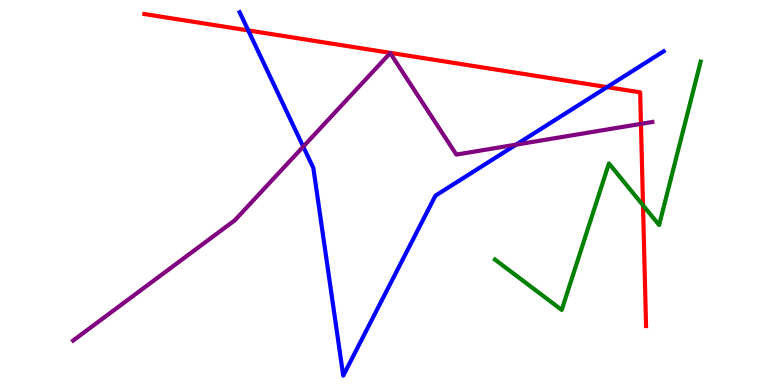[{'lines': ['blue', 'red'], 'intersections': [{'x': 3.2, 'y': 9.21}, {'x': 7.83, 'y': 7.74}]}, {'lines': ['green', 'red'], 'intersections': [{'x': 8.3, 'y': 4.67}]}, {'lines': ['purple', 'red'], 'intersections': [{'x': 8.27, 'y': 6.78}]}, {'lines': ['blue', 'green'], 'intersections': []}, {'lines': ['blue', 'purple'], 'intersections': [{'x': 3.91, 'y': 6.19}, {'x': 6.66, 'y': 6.24}]}, {'lines': ['green', 'purple'], 'intersections': []}]